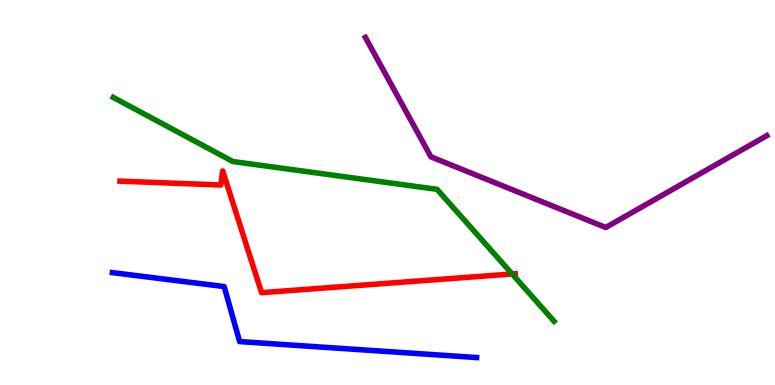[{'lines': ['blue', 'red'], 'intersections': []}, {'lines': ['green', 'red'], 'intersections': [{'x': 6.61, 'y': 2.88}]}, {'lines': ['purple', 'red'], 'intersections': []}, {'lines': ['blue', 'green'], 'intersections': []}, {'lines': ['blue', 'purple'], 'intersections': []}, {'lines': ['green', 'purple'], 'intersections': []}]